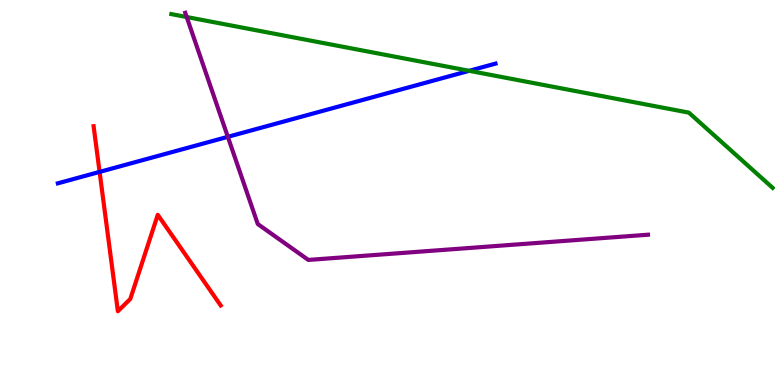[{'lines': ['blue', 'red'], 'intersections': [{'x': 1.29, 'y': 5.54}]}, {'lines': ['green', 'red'], 'intersections': []}, {'lines': ['purple', 'red'], 'intersections': []}, {'lines': ['blue', 'green'], 'intersections': [{'x': 6.05, 'y': 8.16}]}, {'lines': ['blue', 'purple'], 'intersections': [{'x': 2.94, 'y': 6.45}]}, {'lines': ['green', 'purple'], 'intersections': [{'x': 2.41, 'y': 9.56}]}]